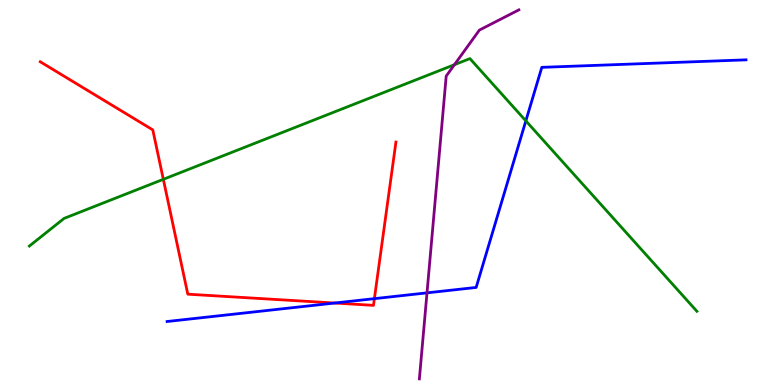[{'lines': ['blue', 'red'], 'intersections': [{'x': 4.32, 'y': 2.13}, {'x': 4.83, 'y': 2.24}]}, {'lines': ['green', 'red'], 'intersections': [{'x': 2.11, 'y': 5.34}]}, {'lines': ['purple', 'red'], 'intersections': []}, {'lines': ['blue', 'green'], 'intersections': [{'x': 6.79, 'y': 6.86}]}, {'lines': ['blue', 'purple'], 'intersections': [{'x': 5.51, 'y': 2.39}]}, {'lines': ['green', 'purple'], 'intersections': [{'x': 5.86, 'y': 8.32}]}]